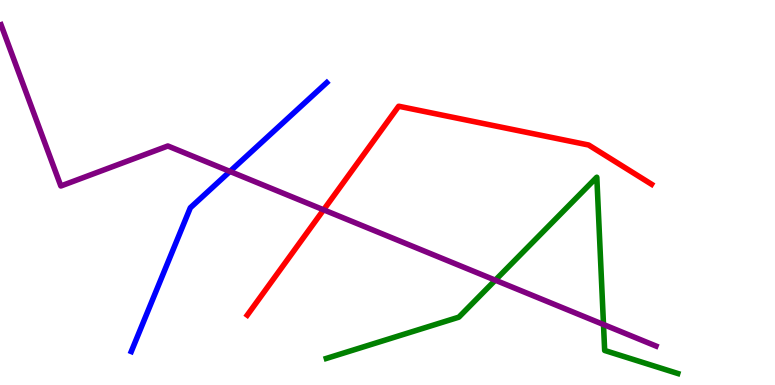[{'lines': ['blue', 'red'], 'intersections': []}, {'lines': ['green', 'red'], 'intersections': []}, {'lines': ['purple', 'red'], 'intersections': [{'x': 4.18, 'y': 4.55}]}, {'lines': ['blue', 'green'], 'intersections': []}, {'lines': ['blue', 'purple'], 'intersections': [{'x': 2.97, 'y': 5.55}]}, {'lines': ['green', 'purple'], 'intersections': [{'x': 6.39, 'y': 2.72}, {'x': 7.79, 'y': 1.57}]}]